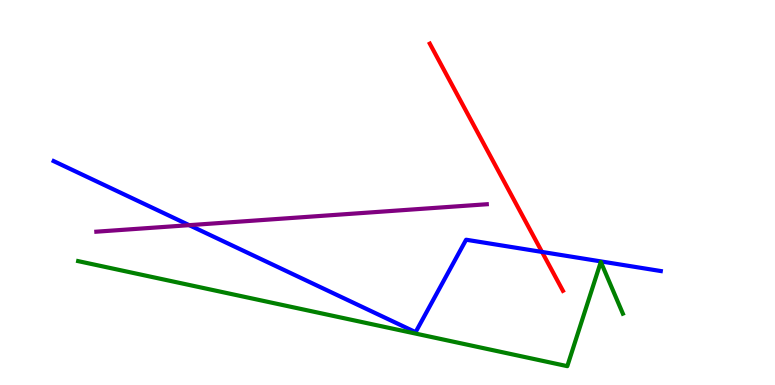[{'lines': ['blue', 'red'], 'intersections': [{'x': 6.99, 'y': 3.46}]}, {'lines': ['green', 'red'], 'intersections': []}, {'lines': ['purple', 'red'], 'intersections': []}, {'lines': ['blue', 'green'], 'intersections': []}, {'lines': ['blue', 'purple'], 'intersections': [{'x': 2.44, 'y': 4.15}]}, {'lines': ['green', 'purple'], 'intersections': []}]